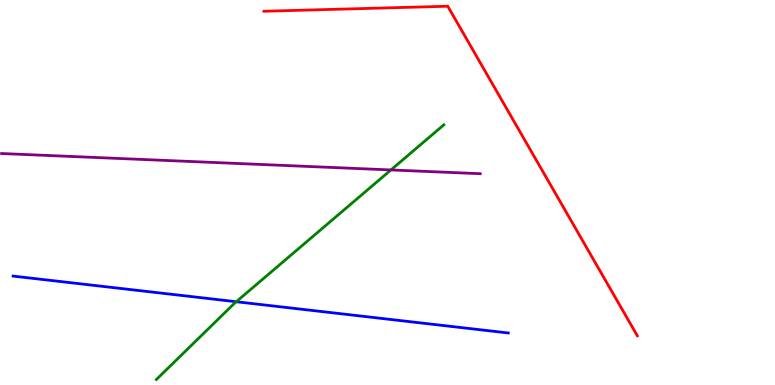[{'lines': ['blue', 'red'], 'intersections': []}, {'lines': ['green', 'red'], 'intersections': []}, {'lines': ['purple', 'red'], 'intersections': []}, {'lines': ['blue', 'green'], 'intersections': [{'x': 3.05, 'y': 2.16}]}, {'lines': ['blue', 'purple'], 'intersections': []}, {'lines': ['green', 'purple'], 'intersections': [{'x': 5.04, 'y': 5.59}]}]